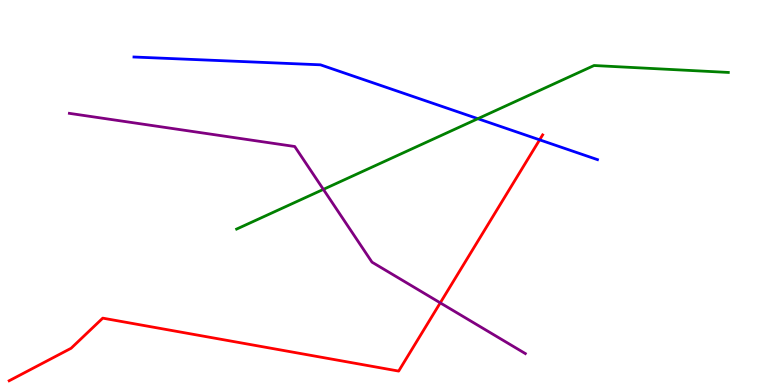[{'lines': ['blue', 'red'], 'intersections': [{'x': 6.96, 'y': 6.37}]}, {'lines': ['green', 'red'], 'intersections': []}, {'lines': ['purple', 'red'], 'intersections': [{'x': 5.68, 'y': 2.13}]}, {'lines': ['blue', 'green'], 'intersections': [{'x': 6.17, 'y': 6.92}]}, {'lines': ['blue', 'purple'], 'intersections': []}, {'lines': ['green', 'purple'], 'intersections': [{'x': 4.17, 'y': 5.08}]}]